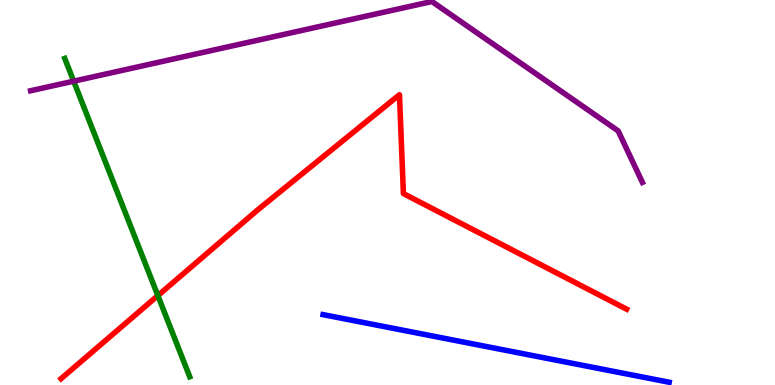[{'lines': ['blue', 'red'], 'intersections': []}, {'lines': ['green', 'red'], 'intersections': [{'x': 2.04, 'y': 2.32}]}, {'lines': ['purple', 'red'], 'intersections': []}, {'lines': ['blue', 'green'], 'intersections': []}, {'lines': ['blue', 'purple'], 'intersections': []}, {'lines': ['green', 'purple'], 'intersections': [{'x': 0.951, 'y': 7.89}]}]